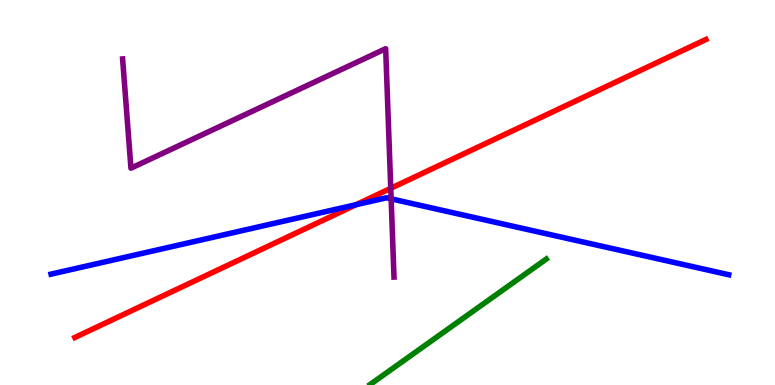[{'lines': ['blue', 'red'], 'intersections': [{'x': 4.59, 'y': 4.68}]}, {'lines': ['green', 'red'], 'intersections': []}, {'lines': ['purple', 'red'], 'intersections': [{'x': 5.04, 'y': 5.11}]}, {'lines': ['blue', 'green'], 'intersections': []}, {'lines': ['blue', 'purple'], 'intersections': [{'x': 5.05, 'y': 4.84}]}, {'lines': ['green', 'purple'], 'intersections': []}]